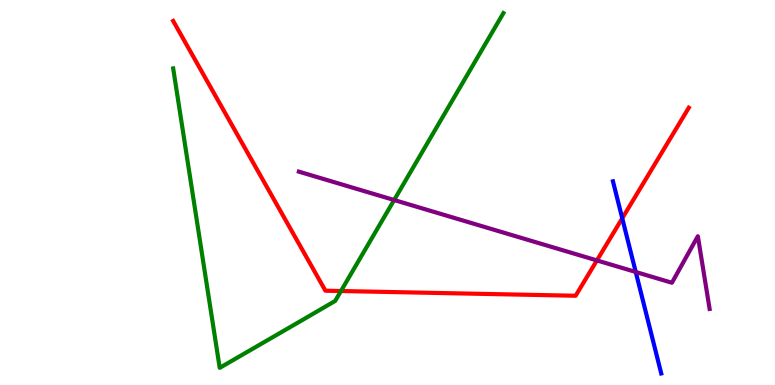[{'lines': ['blue', 'red'], 'intersections': [{'x': 8.03, 'y': 4.33}]}, {'lines': ['green', 'red'], 'intersections': [{'x': 4.4, 'y': 2.44}]}, {'lines': ['purple', 'red'], 'intersections': [{'x': 7.7, 'y': 3.24}]}, {'lines': ['blue', 'green'], 'intersections': []}, {'lines': ['blue', 'purple'], 'intersections': [{'x': 8.2, 'y': 2.94}]}, {'lines': ['green', 'purple'], 'intersections': [{'x': 5.09, 'y': 4.8}]}]